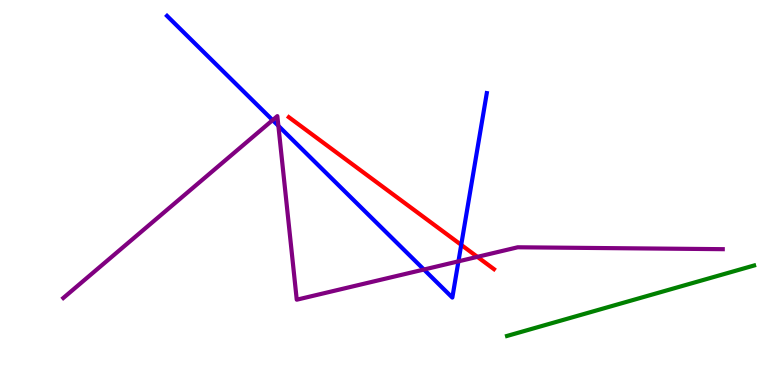[{'lines': ['blue', 'red'], 'intersections': [{'x': 5.95, 'y': 3.64}]}, {'lines': ['green', 'red'], 'intersections': []}, {'lines': ['purple', 'red'], 'intersections': [{'x': 6.16, 'y': 3.33}]}, {'lines': ['blue', 'green'], 'intersections': []}, {'lines': ['blue', 'purple'], 'intersections': [{'x': 3.52, 'y': 6.88}, {'x': 3.59, 'y': 6.73}, {'x': 5.47, 'y': 3.0}, {'x': 5.92, 'y': 3.21}]}, {'lines': ['green', 'purple'], 'intersections': []}]